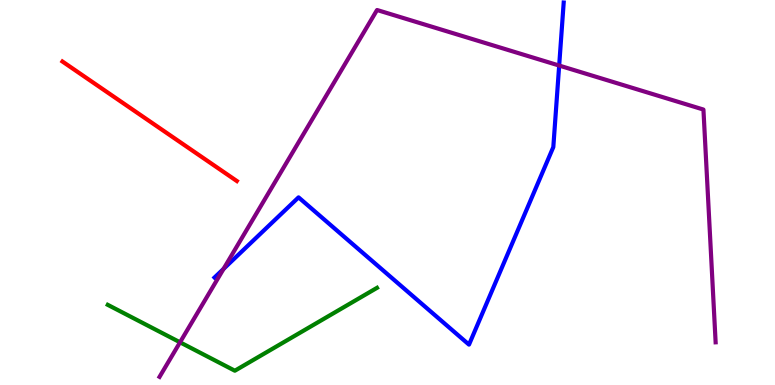[{'lines': ['blue', 'red'], 'intersections': []}, {'lines': ['green', 'red'], 'intersections': []}, {'lines': ['purple', 'red'], 'intersections': []}, {'lines': ['blue', 'green'], 'intersections': []}, {'lines': ['blue', 'purple'], 'intersections': [{'x': 2.88, 'y': 3.02}, {'x': 7.22, 'y': 8.3}]}, {'lines': ['green', 'purple'], 'intersections': [{'x': 2.32, 'y': 1.11}]}]